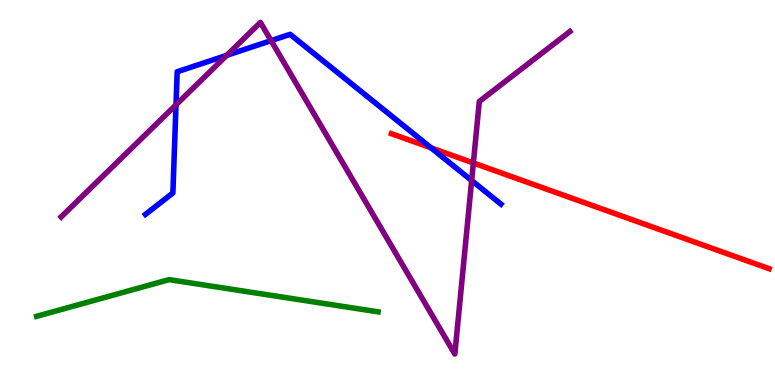[{'lines': ['blue', 'red'], 'intersections': [{'x': 5.56, 'y': 6.16}]}, {'lines': ['green', 'red'], 'intersections': []}, {'lines': ['purple', 'red'], 'intersections': [{'x': 6.11, 'y': 5.77}]}, {'lines': ['blue', 'green'], 'intersections': []}, {'lines': ['blue', 'purple'], 'intersections': [{'x': 2.27, 'y': 7.28}, {'x': 2.93, 'y': 8.56}, {'x': 3.5, 'y': 8.94}, {'x': 6.09, 'y': 5.31}]}, {'lines': ['green', 'purple'], 'intersections': []}]